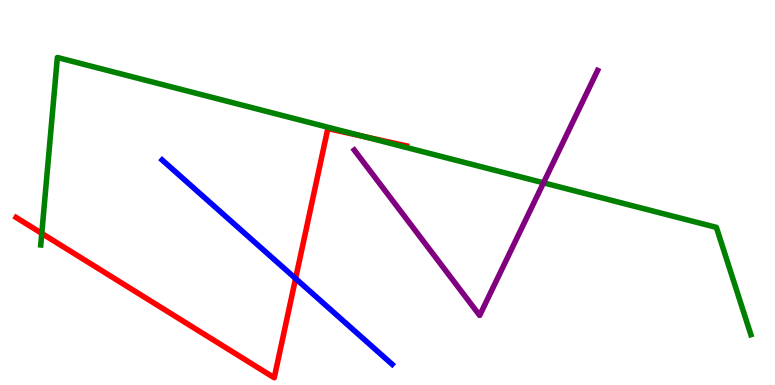[{'lines': ['blue', 'red'], 'intersections': [{'x': 3.81, 'y': 2.77}]}, {'lines': ['green', 'red'], 'intersections': [{'x': 0.539, 'y': 3.94}, {'x': 4.69, 'y': 6.46}]}, {'lines': ['purple', 'red'], 'intersections': []}, {'lines': ['blue', 'green'], 'intersections': []}, {'lines': ['blue', 'purple'], 'intersections': []}, {'lines': ['green', 'purple'], 'intersections': [{'x': 7.01, 'y': 5.25}]}]